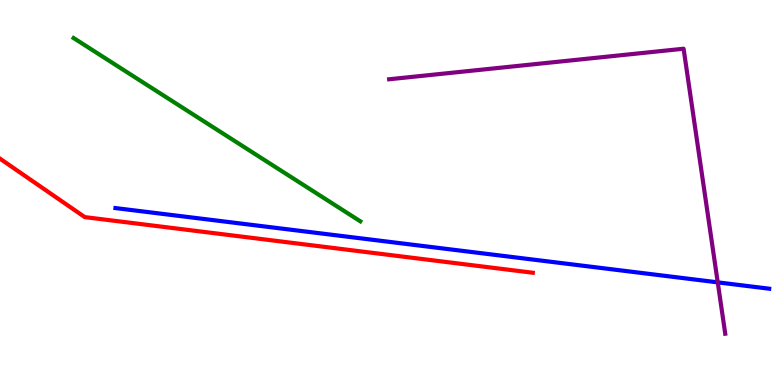[{'lines': ['blue', 'red'], 'intersections': []}, {'lines': ['green', 'red'], 'intersections': []}, {'lines': ['purple', 'red'], 'intersections': []}, {'lines': ['blue', 'green'], 'intersections': []}, {'lines': ['blue', 'purple'], 'intersections': [{'x': 9.26, 'y': 2.67}]}, {'lines': ['green', 'purple'], 'intersections': []}]